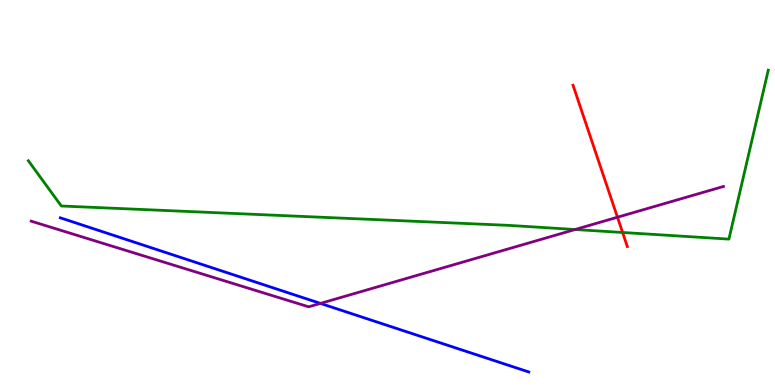[{'lines': ['blue', 'red'], 'intersections': []}, {'lines': ['green', 'red'], 'intersections': [{'x': 8.03, 'y': 3.96}]}, {'lines': ['purple', 'red'], 'intersections': [{'x': 7.97, 'y': 4.36}]}, {'lines': ['blue', 'green'], 'intersections': []}, {'lines': ['blue', 'purple'], 'intersections': [{'x': 4.13, 'y': 2.12}]}, {'lines': ['green', 'purple'], 'intersections': [{'x': 7.42, 'y': 4.04}]}]